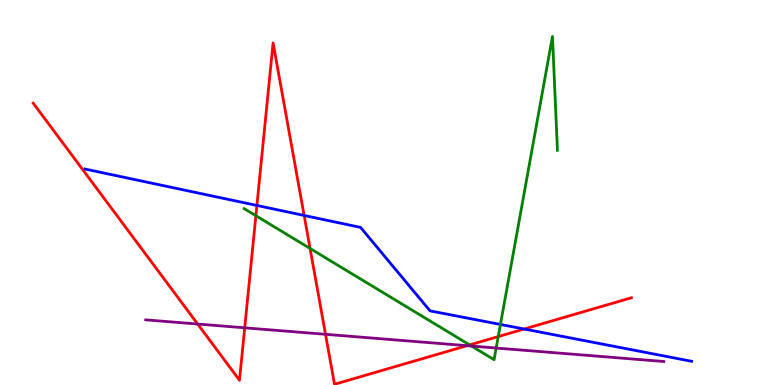[{'lines': ['blue', 'red'], 'intersections': [{'x': 3.31, 'y': 4.66}, {'x': 3.92, 'y': 4.4}, {'x': 6.76, 'y': 1.45}]}, {'lines': ['green', 'red'], 'intersections': [{'x': 3.3, 'y': 4.4}, {'x': 4.0, 'y': 3.55}, {'x': 6.06, 'y': 1.04}, {'x': 6.43, 'y': 1.26}]}, {'lines': ['purple', 'red'], 'intersections': [{'x': 2.55, 'y': 1.58}, {'x': 3.16, 'y': 1.49}, {'x': 4.2, 'y': 1.32}, {'x': 6.03, 'y': 1.02}]}, {'lines': ['blue', 'green'], 'intersections': [{'x': 6.46, 'y': 1.57}]}, {'lines': ['blue', 'purple'], 'intersections': []}, {'lines': ['green', 'purple'], 'intersections': [{'x': 6.08, 'y': 1.01}, {'x': 6.4, 'y': 0.96}]}]